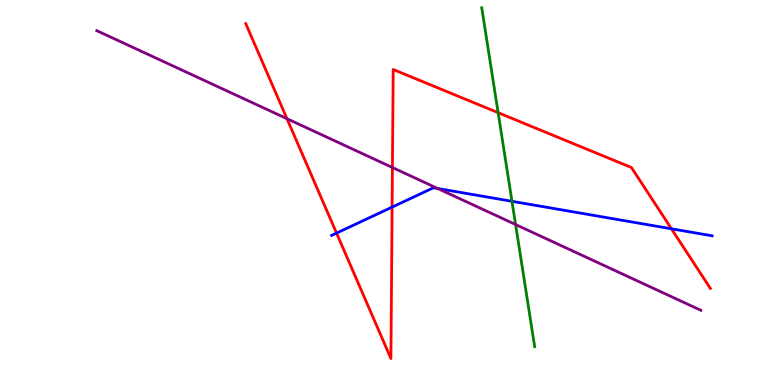[{'lines': ['blue', 'red'], 'intersections': [{'x': 4.34, 'y': 3.95}, {'x': 5.06, 'y': 4.62}, {'x': 8.66, 'y': 4.06}]}, {'lines': ['green', 'red'], 'intersections': [{'x': 6.43, 'y': 7.07}]}, {'lines': ['purple', 'red'], 'intersections': [{'x': 3.7, 'y': 6.92}, {'x': 5.06, 'y': 5.65}]}, {'lines': ['blue', 'green'], 'intersections': [{'x': 6.61, 'y': 4.77}]}, {'lines': ['blue', 'purple'], 'intersections': [{'x': 5.65, 'y': 5.1}]}, {'lines': ['green', 'purple'], 'intersections': [{'x': 6.65, 'y': 4.17}]}]